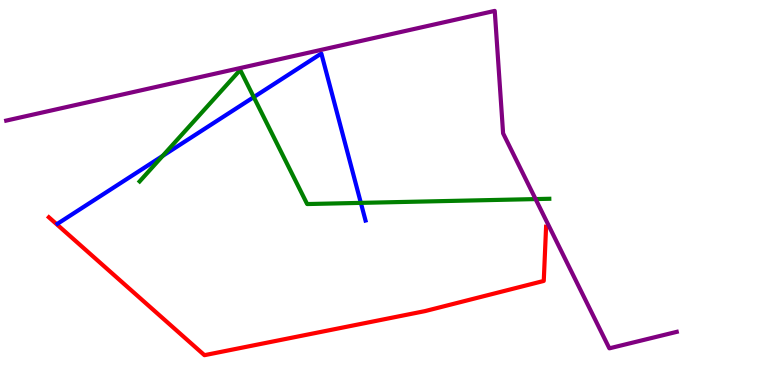[{'lines': ['blue', 'red'], 'intersections': []}, {'lines': ['green', 'red'], 'intersections': []}, {'lines': ['purple', 'red'], 'intersections': []}, {'lines': ['blue', 'green'], 'intersections': [{'x': 2.1, 'y': 5.95}, {'x': 3.27, 'y': 7.48}, {'x': 4.66, 'y': 4.73}]}, {'lines': ['blue', 'purple'], 'intersections': []}, {'lines': ['green', 'purple'], 'intersections': [{'x': 6.91, 'y': 4.83}]}]